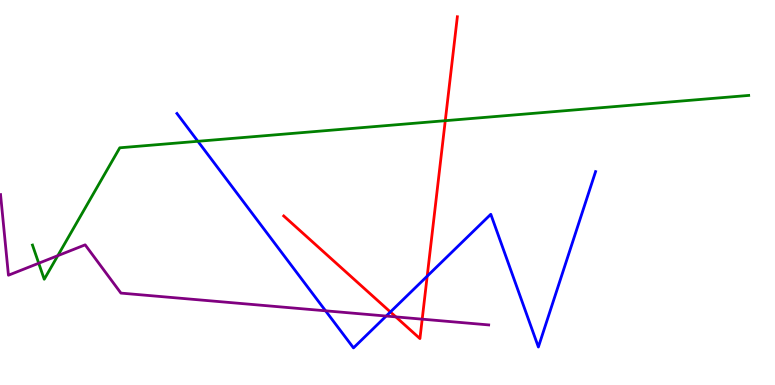[{'lines': ['blue', 'red'], 'intersections': [{'x': 5.04, 'y': 1.9}, {'x': 5.51, 'y': 2.83}]}, {'lines': ['green', 'red'], 'intersections': [{'x': 5.75, 'y': 6.87}]}, {'lines': ['purple', 'red'], 'intersections': [{'x': 5.11, 'y': 1.77}, {'x': 5.45, 'y': 1.71}]}, {'lines': ['blue', 'green'], 'intersections': [{'x': 2.55, 'y': 6.33}]}, {'lines': ['blue', 'purple'], 'intersections': [{'x': 4.2, 'y': 1.93}, {'x': 4.98, 'y': 1.79}]}, {'lines': ['green', 'purple'], 'intersections': [{'x': 0.5, 'y': 3.16}, {'x': 0.746, 'y': 3.36}]}]